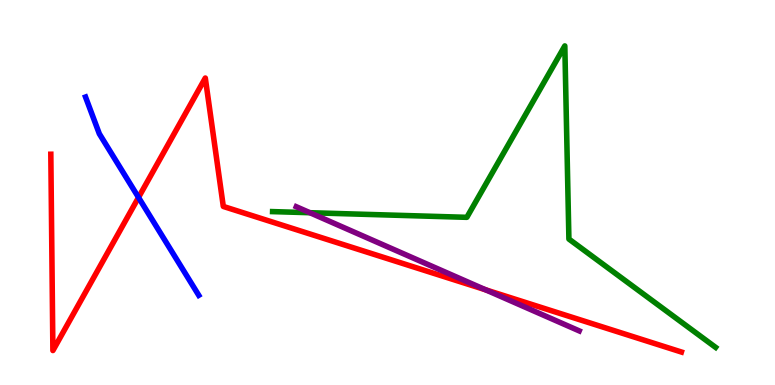[{'lines': ['blue', 'red'], 'intersections': [{'x': 1.79, 'y': 4.87}]}, {'lines': ['green', 'red'], 'intersections': []}, {'lines': ['purple', 'red'], 'intersections': [{'x': 6.27, 'y': 2.47}]}, {'lines': ['blue', 'green'], 'intersections': []}, {'lines': ['blue', 'purple'], 'intersections': []}, {'lines': ['green', 'purple'], 'intersections': [{'x': 4.0, 'y': 4.48}]}]